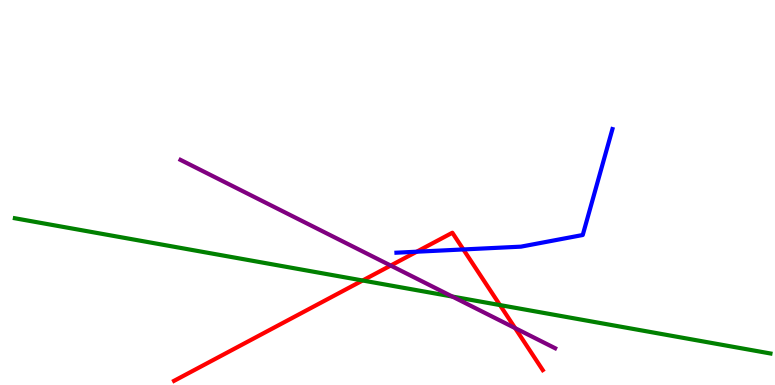[{'lines': ['blue', 'red'], 'intersections': [{'x': 5.38, 'y': 3.46}, {'x': 5.98, 'y': 3.52}]}, {'lines': ['green', 'red'], 'intersections': [{'x': 4.68, 'y': 2.71}, {'x': 6.45, 'y': 2.08}]}, {'lines': ['purple', 'red'], 'intersections': [{'x': 5.04, 'y': 3.1}, {'x': 6.65, 'y': 1.48}]}, {'lines': ['blue', 'green'], 'intersections': []}, {'lines': ['blue', 'purple'], 'intersections': []}, {'lines': ['green', 'purple'], 'intersections': [{'x': 5.84, 'y': 2.3}]}]